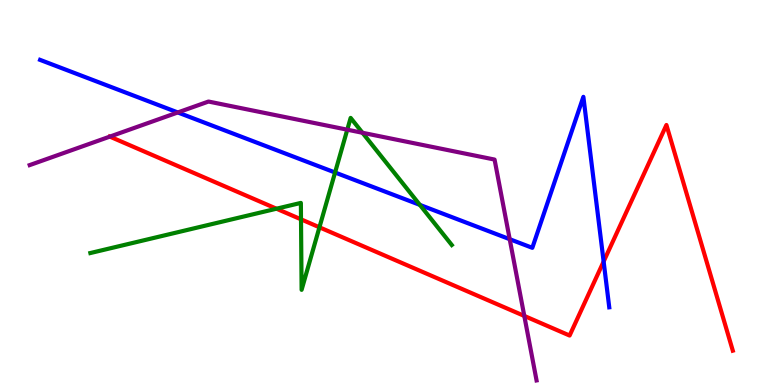[{'lines': ['blue', 'red'], 'intersections': [{'x': 7.79, 'y': 3.21}]}, {'lines': ['green', 'red'], 'intersections': [{'x': 3.57, 'y': 4.58}, {'x': 3.88, 'y': 4.3}, {'x': 4.12, 'y': 4.1}]}, {'lines': ['purple', 'red'], 'intersections': [{'x': 1.42, 'y': 6.45}, {'x': 6.77, 'y': 1.79}]}, {'lines': ['blue', 'green'], 'intersections': [{'x': 4.32, 'y': 5.52}, {'x': 5.42, 'y': 4.68}]}, {'lines': ['blue', 'purple'], 'intersections': [{'x': 2.29, 'y': 7.08}, {'x': 6.58, 'y': 3.79}]}, {'lines': ['green', 'purple'], 'intersections': [{'x': 4.48, 'y': 6.63}, {'x': 4.68, 'y': 6.55}]}]